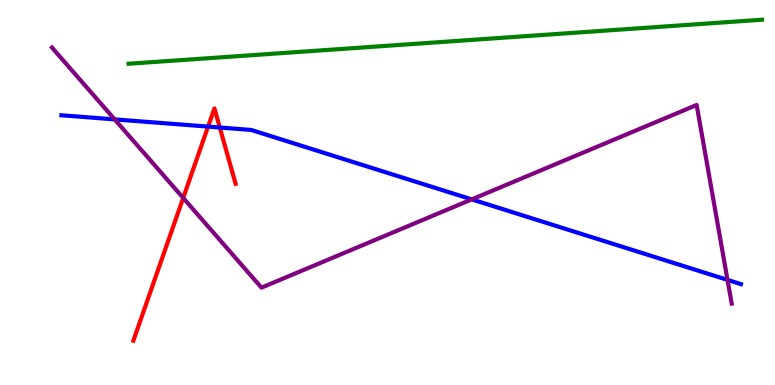[{'lines': ['blue', 'red'], 'intersections': [{'x': 2.68, 'y': 6.71}, {'x': 2.84, 'y': 6.69}]}, {'lines': ['green', 'red'], 'intersections': []}, {'lines': ['purple', 'red'], 'intersections': [{'x': 2.36, 'y': 4.86}]}, {'lines': ['blue', 'green'], 'intersections': []}, {'lines': ['blue', 'purple'], 'intersections': [{'x': 1.48, 'y': 6.9}, {'x': 6.09, 'y': 4.82}, {'x': 9.39, 'y': 2.73}]}, {'lines': ['green', 'purple'], 'intersections': []}]